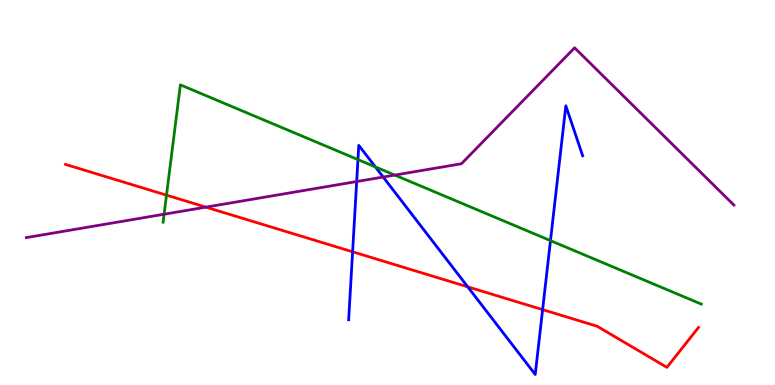[{'lines': ['blue', 'red'], 'intersections': [{'x': 4.55, 'y': 3.46}, {'x': 6.04, 'y': 2.55}, {'x': 7.0, 'y': 1.96}]}, {'lines': ['green', 'red'], 'intersections': [{'x': 2.15, 'y': 4.93}]}, {'lines': ['purple', 'red'], 'intersections': [{'x': 2.66, 'y': 4.62}]}, {'lines': ['blue', 'green'], 'intersections': [{'x': 4.62, 'y': 5.85}, {'x': 4.84, 'y': 5.66}, {'x': 7.1, 'y': 3.75}]}, {'lines': ['blue', 'purple'], 'intersections': [{'x': 4.6, 'y': 5.28}, {'x': 4.94, 'y': 5.4}]}, {'lines': ['green', 'purple'], 'intersections': [{'x': 2.12, 'y': 4.44}, {'x': 5.09, 'y': 5.45}]}]